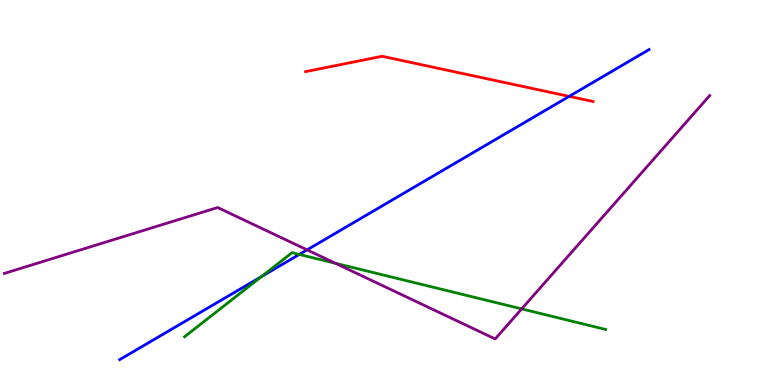[{'lines': ['blue', 'red'], 'intersections': [{'x': 7.34, 'y': 7.5}]}, {'lines': ['green', 'red'], 'intersections': []}, {'lines': ['purple', 'red'], 'intersections': []}, {'lines': ['blue', 'green'], 'intersections': [{'x': 3.37, 'y': 2.81}, {'x': 3.86, 'y': 3.39}]}, {'lines': ['blue', 'purple'], 'intersections': [{'x': 3.96, 'y': 3.51}]}, {'lines': ['green', 'purple'], 'intersections': [{'x': 4.33, 'y': 3.16}, {'x': 6.73, 'y': 1.98}]}]